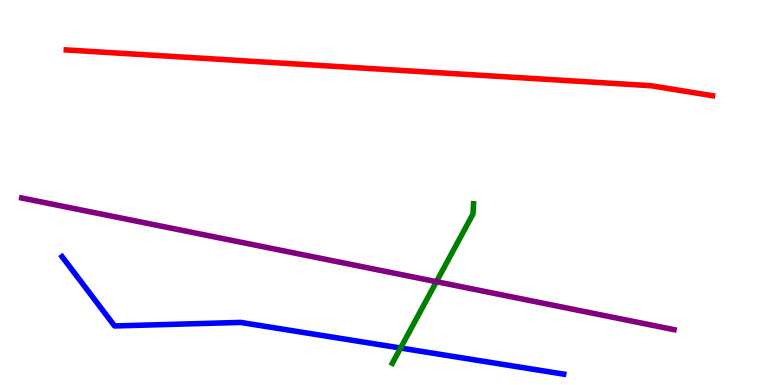[{'lines': ['blue', 'red'], 'intersections': []}, {'lines': ['green', 'red'], 'intersections': []}, {'lines': ['purple', 'red'], 'intersections': []}, {'lines': ['blue', 'green'], 'intersections': [{'x': 5.17, 'y': 0.96}]}, {'lines': ['blue', 'purple'], 'intersections': []}, {'lines': ['green', 'purple'], 'intersections': [{'x': 5.63, 'y': 2.68}]}]